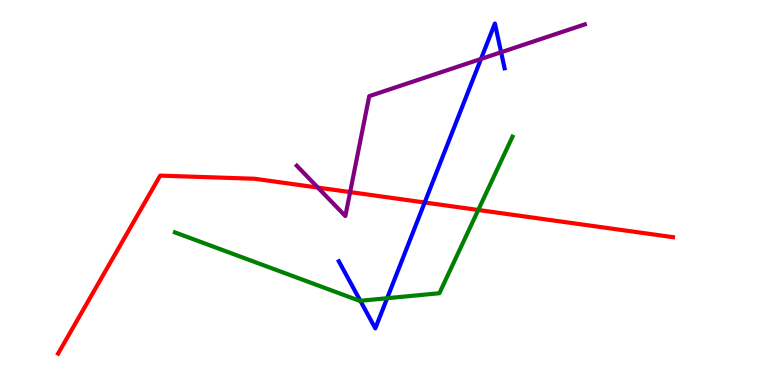[{'lines': ['blue', 'red'], 'intersections': [{'x': 5.48, 'y': 4.74}]}, {'lines': ['green', 'red'], 'intersections': [{'x': 6.17, 'y': 4.55}]}, {'lines': ['purple', 'red'], 'intersections': [{'x': 4.1, 'y': 5.13}, {'x': 4.52, 'y': 5.01}]}, {'lines': ['blue', 'green'], 'intersections': [{'x': 4.65, 'y': 2.19}, {'x': 5.0, 'y': 2.25}]}, {'lines': ['blue', 'purple'], 'intersections': [{'x': 6.21, 'y': 8.47}, {'x': 6.47, 'y': 8.64}]}, {'lines': ['green', 'purple'], 'intersections': []}]